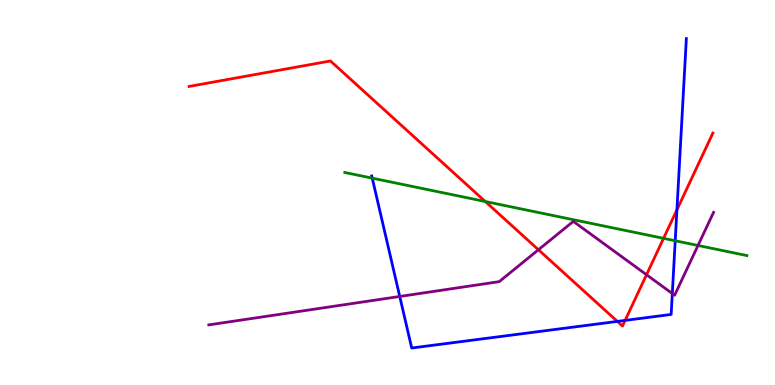[{'lines': ['blue', 'red'], 'intersections': [{'x': 7.97, 'y': 1.65}, {'x': 8.07, 'y': 1.68}, {'x': 8.73, 'y': 4.55}]}, {'lines': ['green', 'red'], 'intersections': [{'x': 6.26, 'y': 4.77}, {'x': 8.56, 'y': 3.81}]}, {'lines': ['purple', 'red'], 'intersections': [{'x': 6.95, 'y': 3.51}, {'x': 8.34, 'y': 2.86}]}, {'lines': ['blue', 'green'], 'intersections': [{'x': 4.8, 'y': 5.37}, {'x': 8.71, 'y': 3.75}]}, {'lines': ['blue', 'purple'], 'intersections': [{'x': 5.16, 'y': 2.3}, {'x': 8.68, 'y': 2.38}]}, {'lines': ['green', 'purple'], 'intersections': [{'x': 9.01, 'y': 3.62}]}]